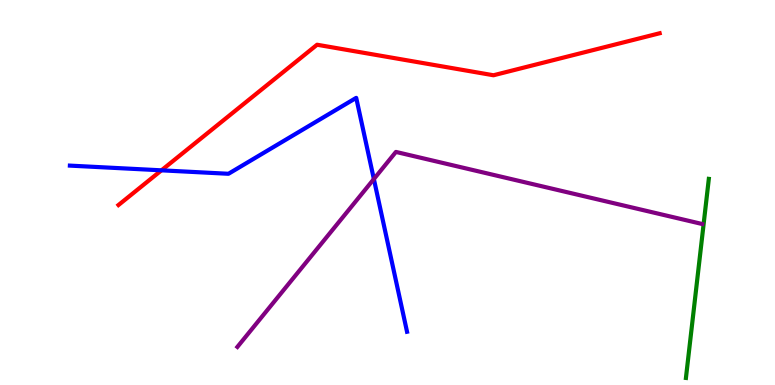[{'lines': ['blue', 'red'], 'intersections': [{'x': 2.08, 'y': 5.58}]}, {'lines': ['green', 'red'], 'intersections': []}, {'lines': ['purple', 'red'], 'intersections': []}, {'lines': ['blue', 'green'], 'intersections': []}, {'lines': ['blue', 'purple'], 'intersections': [{'x': 4.82, 'y': 5.35}]}, {'lines': ['green', 'purple'], 'intersections': []}]